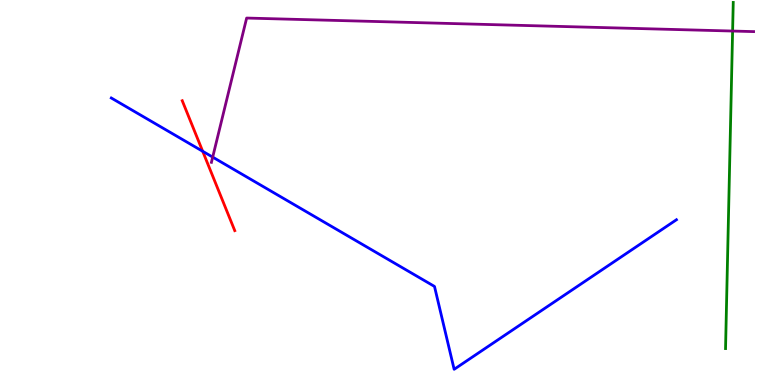[{'lines': ['blue', 'red'], 'intersections': [{'x': 2.62, 'y': 6.07}]}, {'lines': ['green', 'red'], 'intersections': []}, {'lines': ['purple', 'red'], 'intersections': []}, {'lines': ['blue', 'green'], 'intersections': []}, {'lines': ['blue', 'purple'], 'intersections': [{'x': 2.74, 'y': 5.92}]}, {'lines': ['green', 'purple'], 'intersections': [{'x': 9.45, 'y': 9.19}]}]